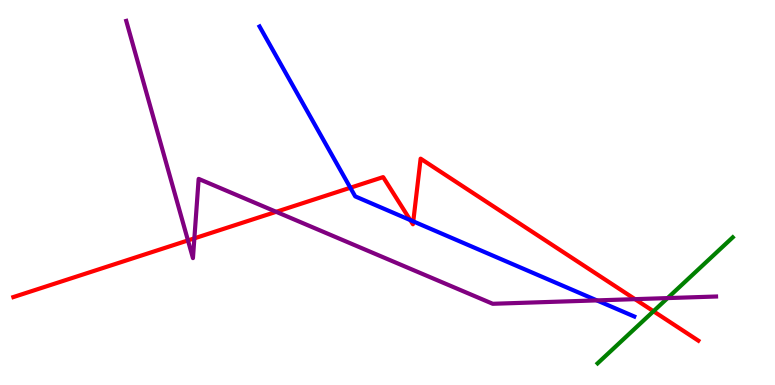[{'lines': ['blue', 'red'], 'intersections': [{'x': 4.52, 'y': 5.12}, {'x': 5.29, 'y': 4.28}, {'x': 5.33, 'y': 4.25}]}, {'lines': ['green', 'red'], 'intersections': [{'x': 8.43, 'y': 1.92}]}, {'lines': ['purple', 'red'], 'intersections': [{'x': 2.43, 'y': 3.76}, {'x': 2.51, 'y': 3.81}, {'x': 3.56, 'y': 4.5}, {'x': 8.19, 'y': 2.23}]}, {'lines': ['blue', 'green'], 'intersections': []}, {'lines': ['blue', 'purple'], 'intersections': [{'x': 7.7, 'y': 2.2}]}, {'lines': ['green', 'purple'], 'intersections': [{'x': 8.61, 'y': 2.26}]}]